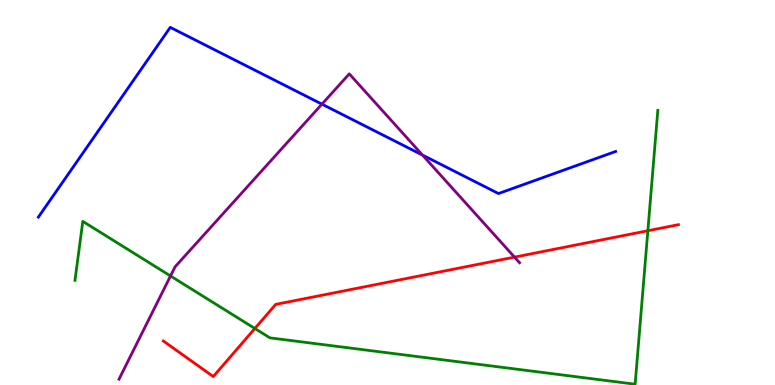[{'lines': ['blue', 'red'], 'intersections': []}, {'lines': ['green', 'red'], 'intersections': [{'x': 3.29, 'y': 1.47}, {'x': 8.36, 'y': 4.01}]}, {'lines': ['purple', 'red'], 'intersections': [{'x': 6.64, 'y': 3.32}]}, {'lines': ['blue', 'green'], 'intersections': []}, {'lines': ['blue', 'purple'], 'intersections': [{'x': 4.15, 'y': 7.29}, {'x': 5.45, 'y': 5.97}]}, {'lines': ['green', 'purple'], 'intersections': [{'x': 2.2, 'y': 2.83}]}]